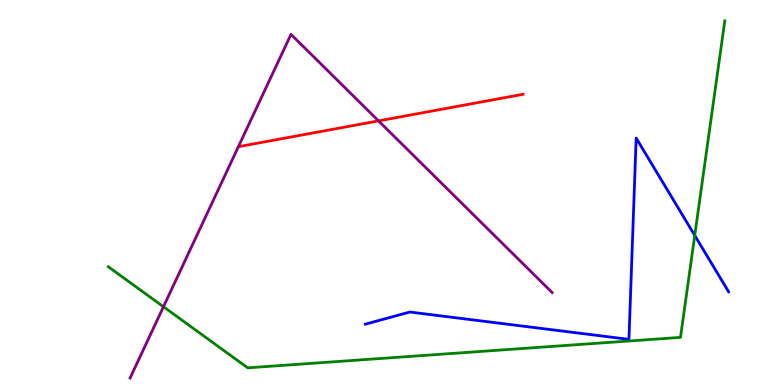[{'lines': ['blue', 'red'], 'intersections': []}, {'lines': ['green', 'red'], 'intersections': []}, {'lines': ['purple', 'red'], 'intersections': [{'x': 4.88, 'y': 6.86}]}, {'lines': ['blue', 'green'], 'intersections': [{'x': 8.96, 'y': 3.88}]}, {'lines': ['blue', 'purple'], 'intersections': []}, {'lines': ['green', 'purple'], 'intersections': [{'x': 2.11, 'y': 2.03}]}]